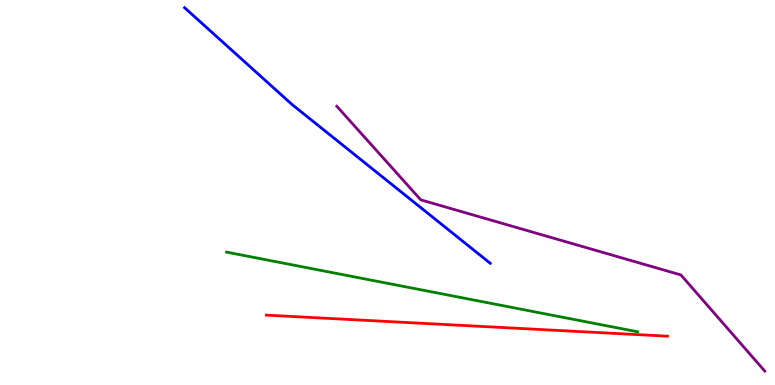[{'lines': ['blue', 'red'], 'intersections': []}, {'lines': ['green', 'red'], 'intersections': []}, {'lines': ['purple', 'red'], 'intersections': []}, {'lines': ['blue', 'green'], 'intersections': []}, {'lines': ['blue', 'purple'], 'intersections': []}, {'lines': ['green', 'purple'], 'intersections': []}]